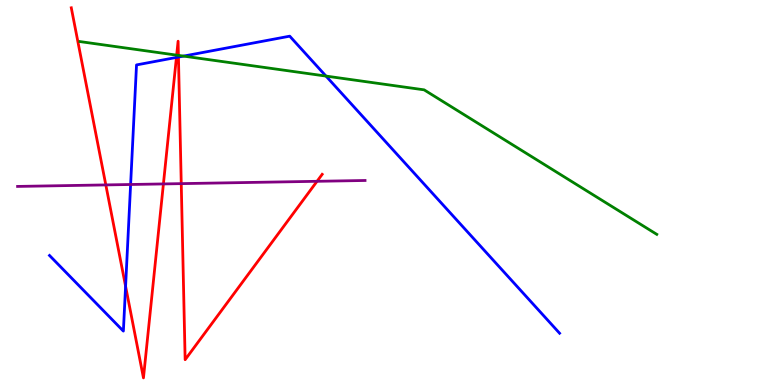[{'lines': ['blue', 'red'], 'intersections': [{'x': 1.62, 'y': 2.56}, {'x': 2.28, 'y': 8.51}, {'x': 2.3, 'y': 8.52}]}, {'lines': ['green', 'red'], 'intersections': [{'x': 2.28, 'y': 8.57}, {'x': 2.3, 'y': 8.56}]}, {'lines': ['purple', 'red'], 'intersections': [{'x': 1.37, 'y': 5.2}, {'x': 2.11, 'y': 5.22}, {'x': 2.34, 'y': 5.23}, {'x': 4.09, 'y': 5.29}]}, {'lines': ['blue', 'green'], 'intersections': [{'x': 2.37, 'y': 8.54}, {'x': 4.21, 'y': 8.02}]}, {'lines': ['blue', 'purple'], 'intersections': [{'x': 1.69, 'y': 5.21}]}, {'lines': ['green', 'purple'], 'intersections': []}]